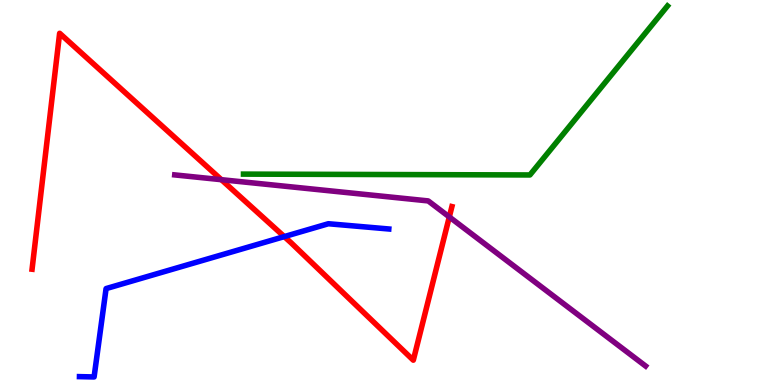[{'lines': ['blue', 'red'], 'intersections': [{'x': 3.67, 'y': 3.85}]}, {'lines': ['green', 'red'], 'intersections': []}, {'lines': ['purple', 'red'], 'intersections': [{'x': 2.86, 'y': 5.33}, {'x': 5.8, 'y': 4.37}]}, {'lines': ['blue', 'green'], 'intersections': []}, {'lines': ['blue', 'purple'], 'intersections': []}, {'lines': ['green', 'purple'], 'intersections': []}]